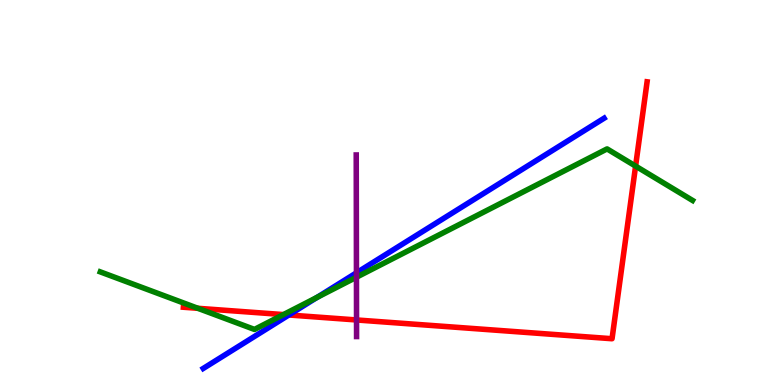[{'lines': ['blue', 'red'], 'intersections': [{'x': 3.73, 'y': 1.82}]}, {'lines': ['green', 'red'], 'intersections': [{'x': 2.55, 'y': 1.99}, {'x': 3.66, 'y': 1.83}, {'x': 8.2, 'y': 5.69}]}, {'lines': ['purple', 'red'], 'intersections': [{'x': 4.6, 'y': 1.69}]}, {'lines': ['blue', 'green'], 'intersections': [{'x': 4.09, 'y': 2.28}]}, {'lines': ['blue', 'purple'], 'intersections': [{'x': 4.6, 'y': 2.91}]}, {'lines': ['green', 'purple'], 'intersections': [{'x': 4.6, 'y': 2.8}]}]